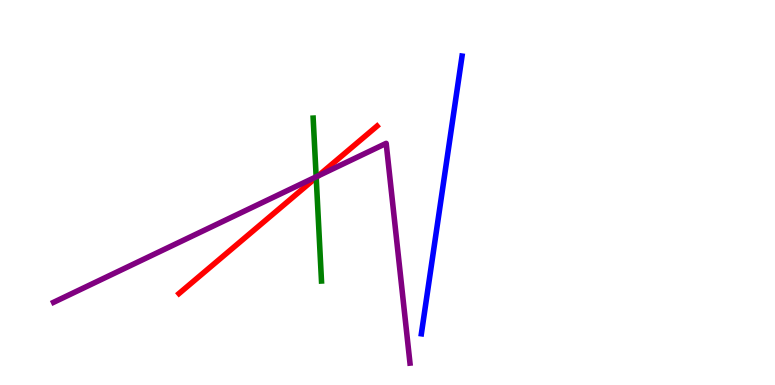[{'lines': ['blue', 'red'], 'intersections': []}, {'lines': ['green', 'red'], 'intersections': [{'x': 4.08, 'y': 5.39}]}, {'lines': ['purple', 'red'], 'intersections': [{'x': 4.11, 'y': 5.43}]}, {'lines': ['blue', 'green'], 'intersections': []}, {'lines': ['blue', 'purple'], 'intersections': []}, {'lines': ['green', 'purple'], 'intersections': [{'x': 4.08, 'y': 5.41}]}]